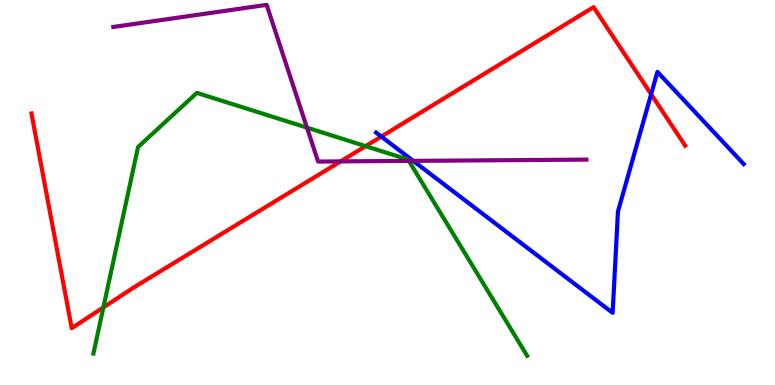[{'lines': ['blue', 'red'], 'intersections': [{'x': 4.92, 'y': 6.45}, {'x': 8.4, 'y': 7.55}]}, {'lines': ['green', 'red'], 'intersections': [{'x': 1.33, 'y': 2.02}, {'x': 4.72, 'y': 6.2}]}, {'lines': ['purple', 'red'], 'intersections': [{'x': 4.39, 'y': 5.81}]}, {'lines': ['blue', 'green'], 'intersections': []}, {'lines': ['blue', 'purple'], 'intersections': [{'x': 5.33, 'y': 5.82}]}, {'lines': ['green', 'purple'], 'intersections': [{'x': 3.96, 'y': 6.68}, {'x': 5.28, 'y': 5.82}]}]